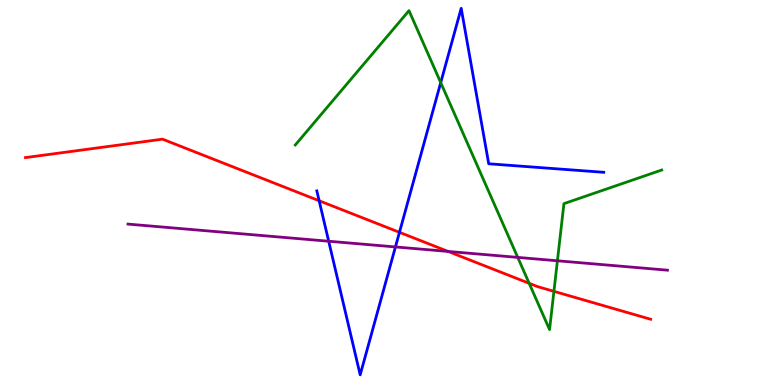[{'lines': ['blue', 'red'], 'intersections': [{'x': 4.12, 'y': 4.79}, {'x': 5.15, 'y': 3.97}]}, {'lines': ['green', 'red'], 'intersections': [{'x': 6.83, 'y': 2.64}, {'x': 7.15, 'y': 2.43}]}, {'lines': ['purple', 'red'], 'intersections': [{'x': 5.78, 'y': 3.47}]}, {'lines': ['blue', 'green'], 'intersections': [{'x': 5.69, 'y': 7.85}]}, {'lines': ['blue', 'purple'], 'intersections': [{'x': 4.24, 'y': 3.73}, {'x': 5.1, 'y': 3.59}]}, {'lines': ['green', 'purple'], 'intersections': [{'x': 6.68, 'y': 3.31}, {'x': 7.19, 'y': 3.23}]}]